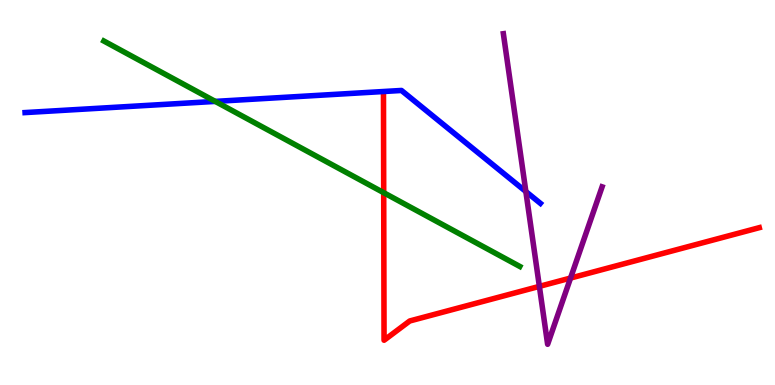[{'lines': ['blue', 'red'], 'intersections': []}, {'lines': ['green', 'red'], 'intersections': [{'x': 4.95, 'y': 4.99}]}, {'lines': ['purple', 'red'], 'intersections': [{'x': 6.96, 'y': 2.56}, {'x': 7.36, 'y': 2.78}]}, {'lines': ['blue', 'green'], 'intersections': [{'x': 2.78, 'y': 7.37}]}, {'lines': ['blue', 'purple'], 'intersections': [{'x': 6.79, 'y': 5.03}]}, {'lines': ['green', 'purple'], 'intersections': []}]